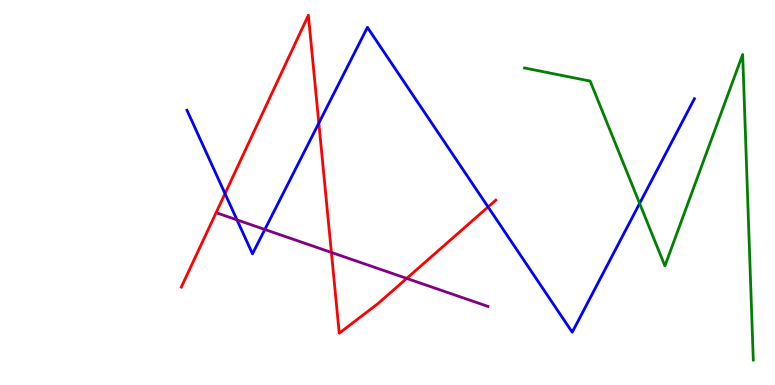[{'lines': ['blue', 'red'], 'intersections': [{'x': 2.9, 'y': 4.97}, {'x': 4.11, 'y': 6.8}, {'x': 6.3, 'y': 4.62}]}, {'lines': ['green', 'red'], 'intersections': []}, {'lines': ['purple', 'red'], 'intersections': [{'x': 4.28, 'y': 3.44}, {'x': 5.25, 'y': 2.77}]}, {'lines': ['blue', 'green'], 'intersections': [{'x': 8.25, 'y': 4.72}]}, {'lines': ['blue', 'purple'], 'intersections': [{'x': 3.06, 'y': 4.29}, {'x': 3.42, 'y': 4.04}]}, {'lines': ['green', 'purple'], 'intersections': []}]